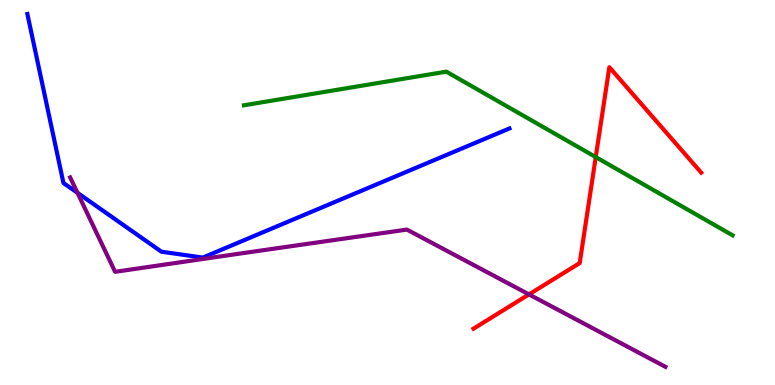[{'lines': ['blue', 'red'], 'intersections': []}, {'lines': ['green', 'red'], 'intersections': [{'x': 7.69, 'y': 5.92}]}, {'lines': ['purple', 'red'], 'intersections': [{'x': 6.83, 'y': 2.35}]}, {'lines': ['blue', 'green'], 'intersections': []}, {'lines': ['blue', 'purple'], 'intersections': [{'x': 1.0, 'y': 4.99}]}, {'lines': ['green', 'purple'], 'intersections': []}]